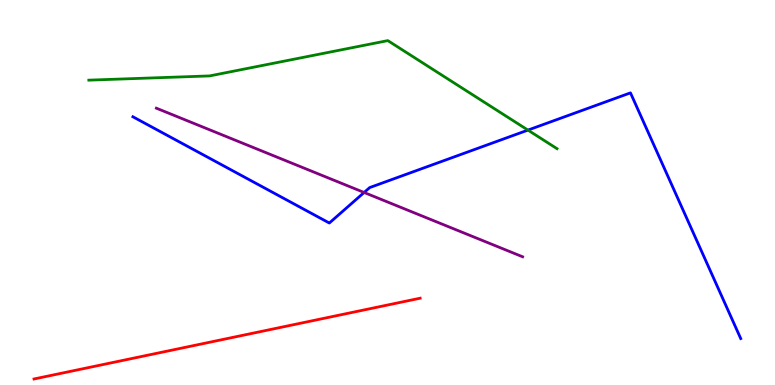[{'lines': ['blue', 'red'], 'intersections': []}, {'lines': ['green', 'red'], 'intersections': []}, {'lines': ['purple', 'red'], 'intersections': []}, {'lines': ['blue', 'green'], 'intersections': [{'x': 6.81, 'y': 6.62}]}, {'lines': ['blue', 'purple'], 'intersections': [{'x': 4.7, 'y': 5.0}]}, {'lines': ['green', 'purple'], 'intersections': []}]